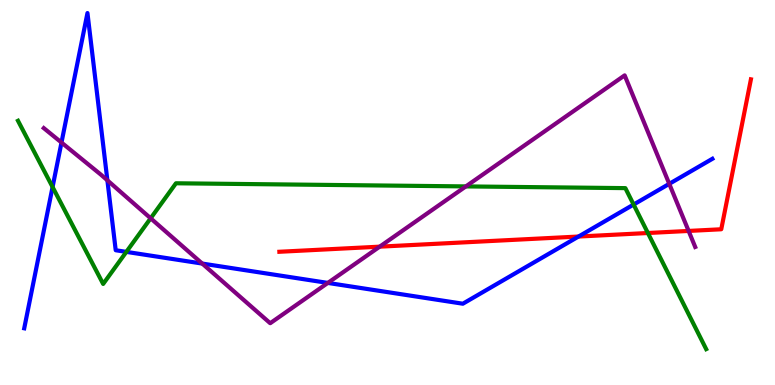[{'lines': ['blue', 'red'], 'intersections': [{'x': 7.46, 'y': 3.86}]}, {'lines': ['green', 'red'], 'intersections': [{'x': 8.36, 'y': 3.95}]}, {'lines': ['purple', 'red'], 'intersections': [{'x': 4.9, 'y': 3.59}, {'x': 8.89, 'y': 4.0}]}, {'lines': ['blue', 'green'], 'intersections': [{'x': 0.678, 'y': 5.14}, {'x': 1.63, 'y': 3.46}, {'x': 8.18, 'y': 4.69}]}, {'lines': ['blue', 'purple'], 'intersections': [{'x': 0.793, 'y': 6.3}, {'x': 1.39, 'y': 5.32}, {'x': 2.61, 'y': 3.15}, {'x': 4.23, 'y': 2.65}, {'x': 8.64, 'y': 5.22}]}, {'lines': ['green', 'purple'], 'intersections': [{'x': 1.94, 'y': 4.33}, {'x': 6.01, 'y': 5.16}]}]